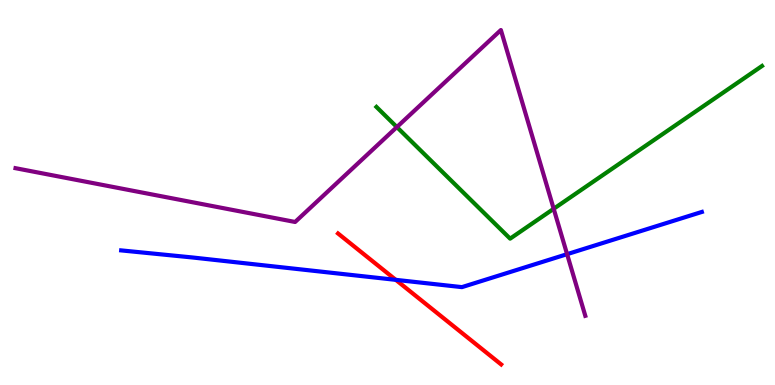[{'lines': ['blue', 'red'], 'intersections': [{'x': 5.11, 'y': 2.73}]}, {'lines': ['green', 'red'], 'intersections': []}, {'lines': ['purple', 'red'], 'intersections': []}, {'lines': ['blue', 'green'], 'intersections': []}, {'lines': ['blue', 'purple'], 'intersections': [{'x': 7.32, 'y': 3.4}]}, {'lines': ['green', 'purple'], 'intersections': [{'x': 5.12, 'y': 6.7}, {'x': 7.14, 'y': 4.58}]}]